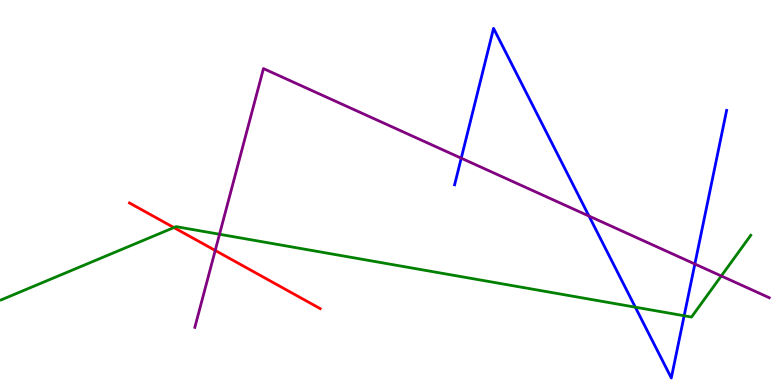[{'lines': ['blue', 'red'], 'intersections': []}, {'lines': ['green', 'red'], 'intersections': [{'x': 2.24, 'y': 4.09}]}, {'lines': ['purple', 'red'], 'intersections': [{'x': 2.78, 'y': 3.49}]}, {'lines': ['blue', 'green'], 'intersections': [{'x': 8.2, 'y': 2.02}, {'x': 8.83, 'y': 1.8}]}, {'lines': ['blue', 'purple'], 'intersections': [{'x': 5.95, 'y': 5.89}, {'x': 7.6, 'y': 4.39}, {'x': 8.97, 'y': 3.14}]}, {'lines': ['green', 'purple'], 'intersections': [{'x': 2.83, 'y': 3.92}, {'x': 9.31, 'y': 2.83}]}]